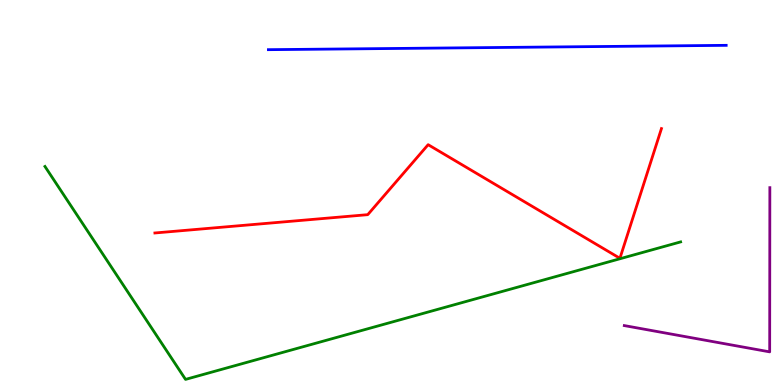[{'lines': ['blue', 'red'], 'intersections': []}, {'lines': ['green', 'red'], 'intersections': []}, {'lines': ['purple', 'red'], 'intersections': []}, {'lines': ['blue', 'green'], 'intersections': []}, {'lines': ['blue', 'purple'], 'intersections': []}, {'lines': ['green', 'purple'], 'intersections': []}]